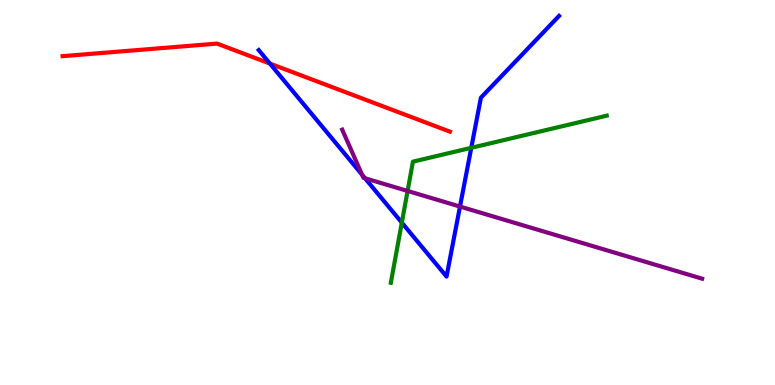[{'lines': ['blue', 'red'], 'intersections': [{'x': 3.48, 'y': 8.35}]}, {'lines': ['green', 'red'], 'intersections': []}, {'lines': ['purple', 'red'], 'intersections': []}, {'lines': ['blue', 'green'], 'intersections': [{'x': 5.18, 'y': 4.22}, {'x': 6.08, 'y': 6.16}]}, {'lines': ['blue', 'purple'], 'intersections': [{'x': 4.67, 'y': 5.46}, {'x': 4.71, 'y': 5.37}, {'x': 5.94, 'y': 4.63}]}, {'lines': ['green', 'purple'], 'intersections': [{'x': 5.26, 'y': 5.04}]}]